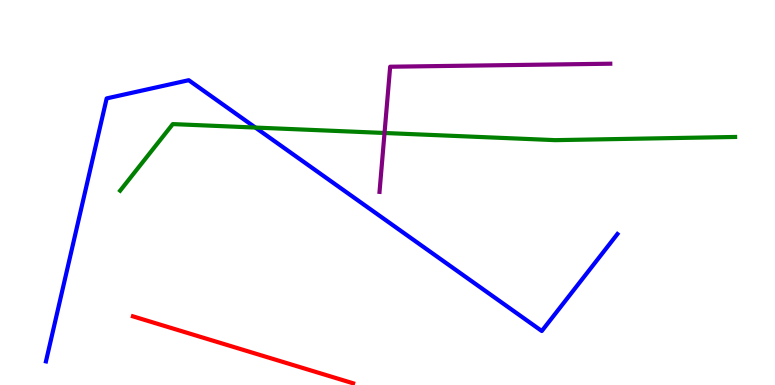[{'lines': ['blue', 'red'], 'intersections': []}, {'lines': ['green', 'red'], 'intersections': []}, {'lines': ['purple', 'red'], 'intersections': []}, {'lines': ['blue', 'green'], 'intersections': [{'x': 3.3, 'y': 6.69}]}, {'lines': ['blue', 'purple'], 'intersections': []}, {'lines': ['green', 'purple'], 'intersections': [{'x': 4.96, 'y': 6.55}]}]